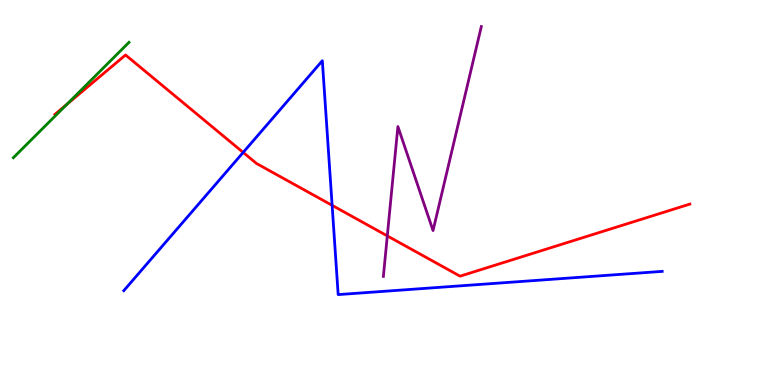[{'lines': ['blue', 'red'], 'intersections': [{'x': 3.14, 'y': 6.04}, {'x': 4.29, 'y': 4.67}]}, {'lines': ['green', 'red'], 'intersections': [{'x': 0.862, 'y': 7.29}]}, {'lines': ['purple', 'red'], 'intersections': [{'x': 5.0, 'y': 3.87}]}, {'lines': ['blue', 'green'], 'intersections': []}, {'lines': ['blue', 'purple'], 'intersections': []}, {'lines': ['green', 'purple'], 'intersections': []}]